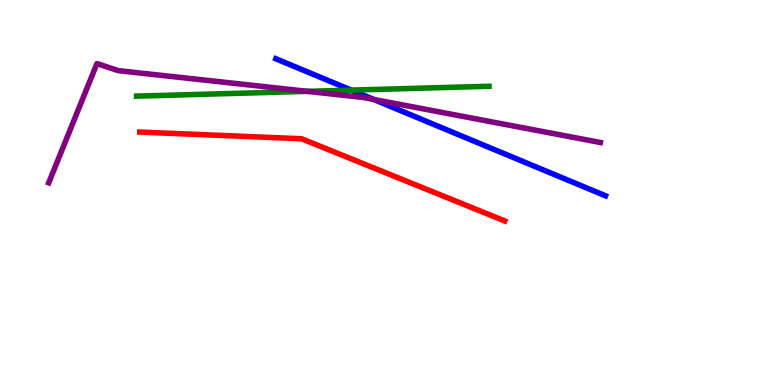[{'lines': ['blue', 'red'], 'intersections': []}, {'lines': ['green', 'red'], 'intersections': []}, {'lines': ['purple', 'red'], 'intersections': []}, {'lines': ['blue', 'green'], 'intersections': [{'x': 4.53, 'y': 7.66}]}, {'lines': ['blue', 'purple'], 'intersections': [{'x': 4.82, 'y': 7.42}]}, {'lines': ['green', 'purple'], 'intersections': [{'x': 3.97, 'y': 7.63}]}]